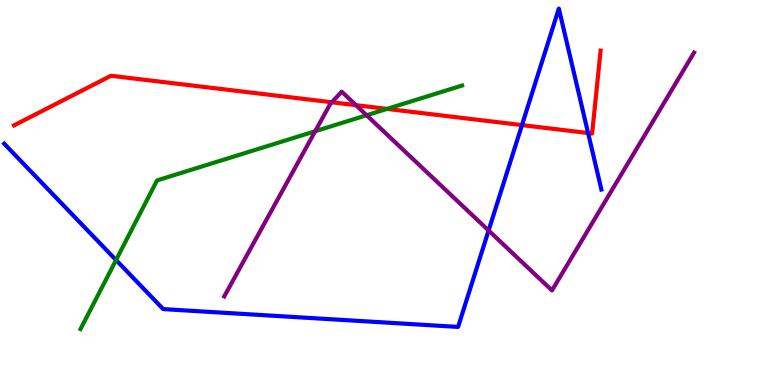[{'lines': ['blue', 'red'], 'intersections': [{'x': 6.74, 'y': 6.75}, {'x': 7.59, 'y': 6.54}]}, {'lines': ['green', 'red'], 'intersections': [{'x': 4.99, 'y': 7.17}]}, {'lines': ['purple', 'red'], 'intersections': [{'x': 4.28, 'y': 7.34}, {'x': 4.59, 'y': 7.27}]}, {'lines': ['blue', 'green'], 'intersections': [{'x': 1.5, 'y': 3.25}]}, {'lines': ['blue', 'purple'], 'intersections': [{'x': 6.3, 'y': 4.01}]}, {'lines': ['green', 'purple'], 'intersections': [{'x': 4.07, 'y': 6.59}, {'x': 4.73, 'y': 7.01}]}]